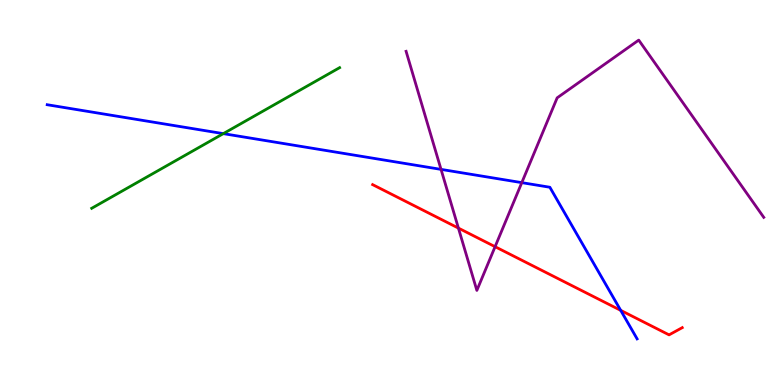[{'lines': ['blue', 'red'], 'intersections': [{'x': 8.01, 'y': 1.94}]}, {'lines': ['green', 'red'], 'intersections': []}, {'lines': ['purple', 'red'], 'intersections': [{'x': 5.92, 'y': 4.08}, {'x': 6.39, 'y': 3.59}]}, {'lines': ['blue', 'green'], 'intersections': [{'x': 2.88, 'y': 6.53}]}, {'lines': ['blue', 'purple'], 'intersections': [{'x': 5.69, 'y': 5.6}, {'x': 6.73, 'y': 5.26}]}, {'lines': ['green', 'purple'], 'intersections': []}]